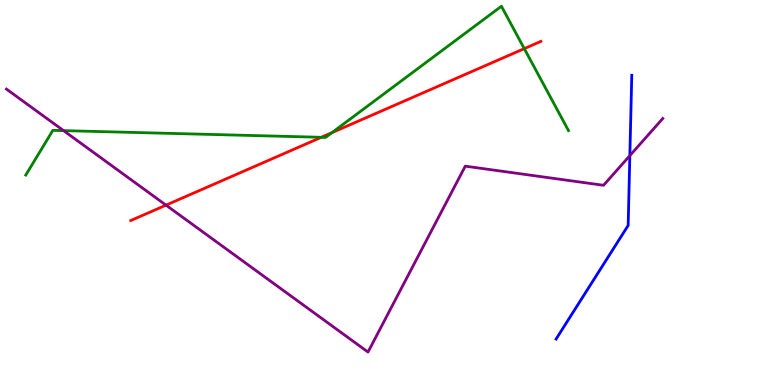[{'lines': ['blue', 'red'], 'intersections': []}, {'lines': ['green', 'red'], 'intersections': [{'x': 4.15, 'y': 6.43}, {'x': 4.28, 'y': 6.55}, {'x': 6.76, 'y': 8.74}]}, {'lines': ['purple', 'red'], 'intersections': [{'x': 2.14, 'y': 4.67}]}, {'lines': ['blue', 'green'], 'intersections': []}, {'lines': ['blue', 'purple'], 'intersections': [{'x': 8.13, 'y': 5.96}]}, {'lines': ['green', 'purple'], 'intersections': [{'x': 0.82, 'y': 6.61}]}]